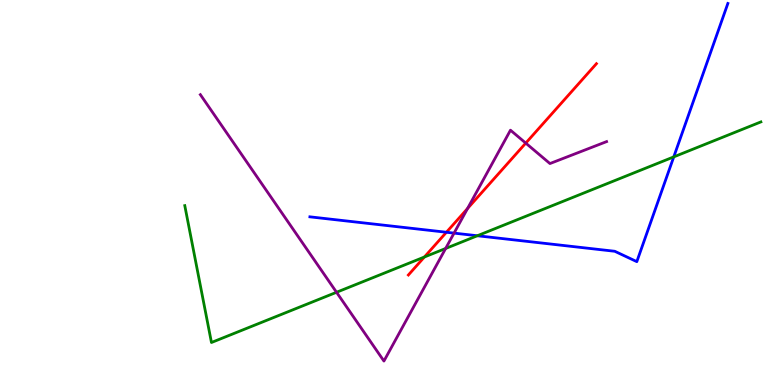[{'lines': ['blue', 'red'], 'intersections': [{'x': 5.76, 'y': 3.97}]}, {'lines': ['green', 'red'], 'intersections': [{'x': 5.48, 'y': 3.32}]}, {'lines': ['purple', 'red'], 'intersections': [{'x': 6.03, 'y': 4.58}, {'x': 6.78, 'y': 6.28}]}, {'lines': ['blue', 'green'], 'intersections': [{'x': 6.16, 'y': 3.88}, {'x': 8.69, 'y': 5.93}]}, {'lines': ['blue', 'purple'], 'intersections': [{'x': 5.86, 'y': 3.94}]}, {'lines': ['green', 'purple'], 'intersections': [{'x': 4.34, 'y': 2.41}, {'x': 5.75, 'y': 3.55}]}]